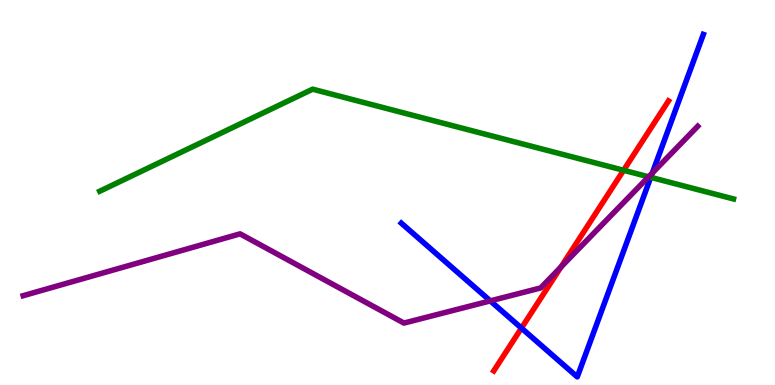[{'lines': ['blue', 'red'], 'intersections': [{'x': 6.73, 'y': 1.48}]}, {'lines': ['green', 'red'], 'intersections': [{'x': 8.05, 'y': 5.58}]}, {'lines': ['purple', 'red'], 'intersections': [{'x': 7.24, 'y': 3.07}]}, {'lines': ['blue', 'green'], 'intersections': [{'x': 8.4, 'y': 5.39}]}, {'lines': ['blue', 'purple'], 'intersections': [{'x': 6.33, 'y': 2.18}, {'x': 8.42, 'y': 5.51}]}, {'lines': ['green', 'purple'], 'intersections': [{'x': 8.37, 'y': 5.41}]}]